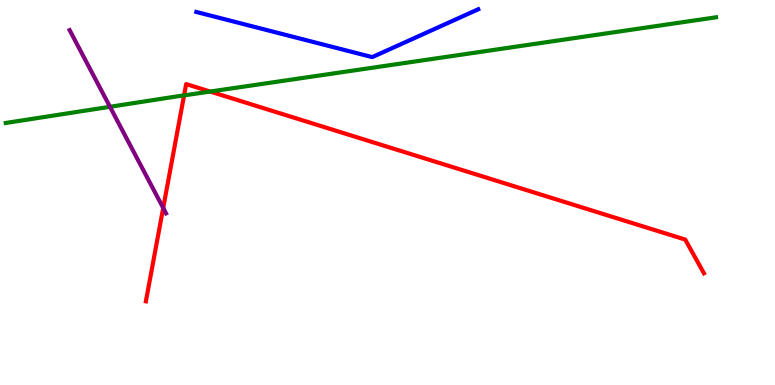[{'lines': ['blue', 'red'], 'intersections': []}, {'lines': ['green', 'red'], 'intersections': [{'x': 2.38, 'y': 7.52}, {'x': 2.71, 'y': 7.62}]}, {'lines': ['purple', 'red'], 'intersections': [{'x': 2.11, 'y': 4.6}]}, {'lines': ['blue', 'green'], 'intersections': []}, {'lines': ['blue', 'purple'], 'intersections': []}, {'lines': ['green', 'purple'], 'intersections': [{'x': 1.42, 'y': 7.23}]}]